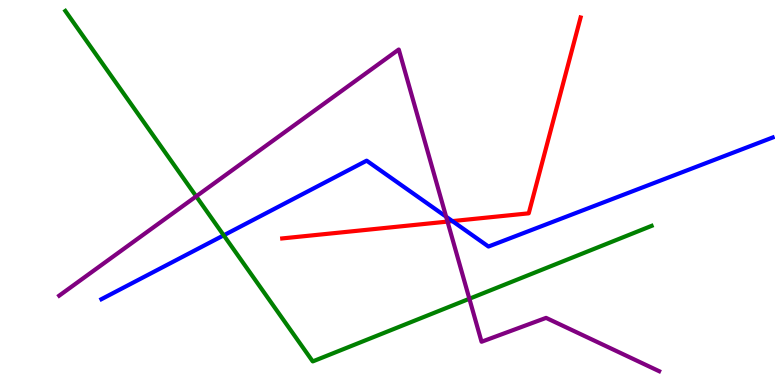[{'lines': ['blue', 'red'], 'intersections': [{'x': 5.84, 'y': 4.26}]}, {'lines': ['green', 'red'], 'intersections': []}, {'lines': ['purple', 'red'], 'intersections': [{'x': 5.77, 'y': 4.24}]}, {'lines': ['blue', 'green'], 'intersections': [{'x': 2.89, 'y': 3.89}]}, {'lines': ['blue', 'purple'], 'intersections': [{'x': 5.76, 'y': 4.37}]}, {'lines': ['green', 'purple'], 'intersections': [{'x': 2.53, 'y': 4.9}, {'x': 6.06, 'y': 2.24}]}]